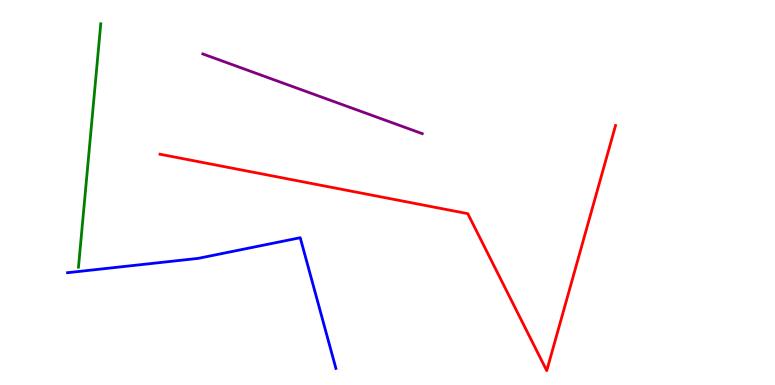[{'lines': ['blue', 'red'], 'intersections': []}, {'lines': ['green', 'red'], 'intersections': []}, {'lines': ['purple', 'red'], 'intersections': []}, {'lines': ['blue', 'green'], 'intersections': []}, {'lines': ['blue', 'purple'], 'intersections': []}, {'lines': ['green', 'purple'], 'intersections': []}]